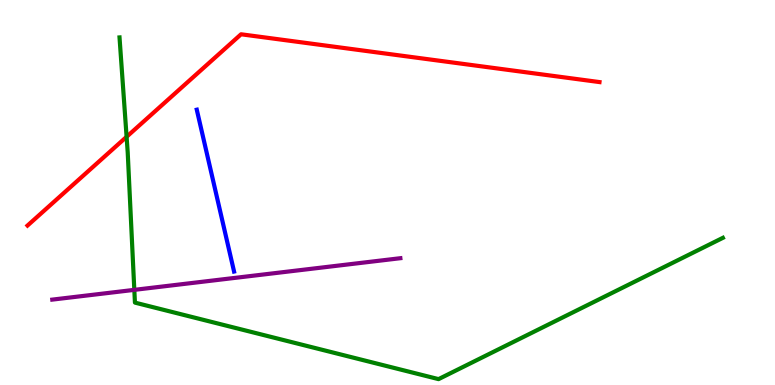[{'lines': ['blue', 'red'], 'intersections': []}, {'lines': ['green', 'red'], 'intersections': [{'x': 1.63, 'y': 6.45}]}, {'lines': ['purple', 'red'], 'intersections': []}, {'lines': ['blue', 'green'], 'intersections': []}, {'lines': ['blue', 'purple'], 'intersections': []}, {'lines': ['green', 'purple'], 'intersections': [{'x': 1.73, 'y': 2.47}]}]